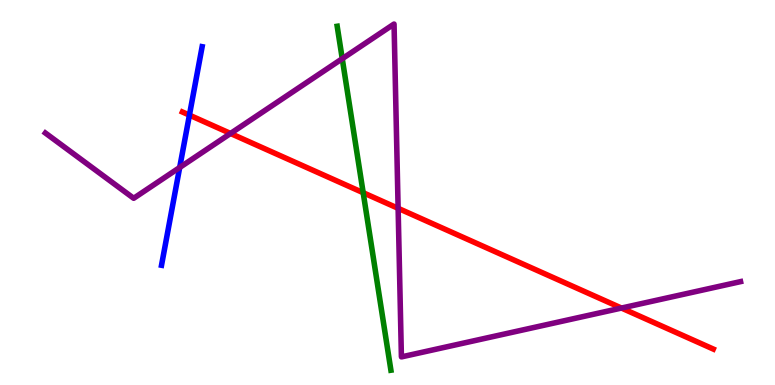[{'lines': ['blue', 'red'], 'intersections': [{'x': 2.44, 'y': 7.01}]}, {'lines': ['green', 'red'], 'intersections': [{'x': 4.69, 'y': 4.99}]}, {'lines': ['purple', 'red'], 'intersections': [{'x': 2.97, 'y': 6.53}, {'x': 5.14, 'y': 4.59}, {'x': 8.02, 'y': 2.0}]}, {'lines': ['blue', 'green'], 'intersections': []}, {'lines': ['blue', 'purple'], 'intersections': [{'x': 2.32, 'y': 5.65}]}, {'lines': ['green', 'purple'], 'intersections': [{'x': 4.42, 'y': 8.48}]}]